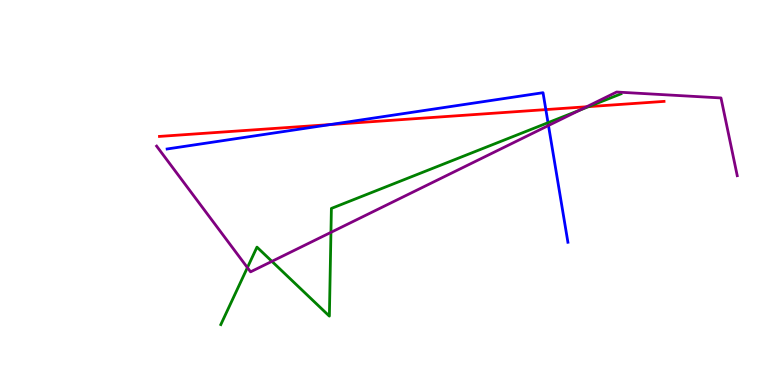[{'lines': ['blue', 'red'], 'intersections': [{'x': 4.26, 'y': 6.76}, {'x': 7.04, 'y': 7.15}]}, {'lines': ['green', 'red'], 'intersections': [{'x': 7.6, 'y': 7.23}]}, {'lines': ['purple', 'red'], 'intersections': [{'x': 7.57, 'y': 7.23}]}, {'lines': ['blue', 'green'], 'intersections': [{'x': 7.07, 'y': 6.81}]}, {'lines': ['blue', 'purple'], 'intersections': [{'x': 7.08, 'y': 6.74}]}, {'lines': ['green', 'purple'], 'intersections': [{'x': 3.19, 'y': 3.05}, {'x': 3.51, 'y': 3.21}, {'x': 4.27, 'y': 3.96}, {'x': 7.48, 'y': 7.14}]}]